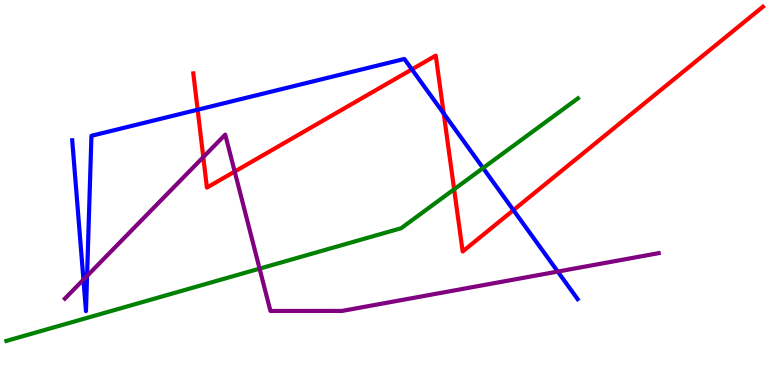[{'lines': ['blue', 'red'], 'intersections': [{'x': 2.55, 'y': 7.15}, {'x': 5.31, 'y': 8.2}, {'x': 5.73, 'y': 7.05}, {'x': 6.62, 'y': 4.54}]}, {'lines': ['green', 'red'], 'intersections': [{'x': 5.86, 'y': 5.08}]}, {'lines': ['purple', 'red'], 'intersections': [{'x': 2.62, 'y': 5.92}, {'x': 3.03, 'y': 5.54}]}, {'lines': ['blue', 'green'], 'intersections': [{'x': 6.23, 'y': 5.64}]}, {'lines': ['blue', 'purple'], 'intersections': [{'x': 1.08, 'y': 2.74}, {'x': 1.12, 'y': 2.83}, {'x': 7.2, 'y': 2.95}]}, {'lines': ['green', 'purple'], 'intersections': [{'x': 3.35, 'y': 3.02}]}]